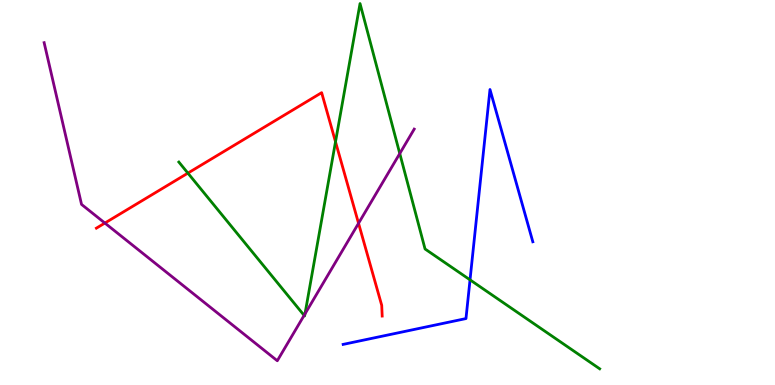[{'lines': ['blue', 'red'], 'intersections': []}, {'lines': ['green', 'red'], 'intersections': [{'x': 2.42, 'y': 5.5}, {'x': 4.33, 'y': 6.32}]}, {'lines': ['purple', 'red'], 'intersections': [{'x': 1.35, 'y': 4.21}, {'x': 4.63, 'y': 4.2}]}, {'lines': ['blue', 'green'], 'intersections': [{'x': 6.06, 'y': 2.73}]}, {'lines': ['blue', 'purple'], 'intersections': []}, {'lines': ['green', 'purple'], 'intersections': [{'x': 3.92, 'y': 1.81}, {'x': 3.94, 'y': 1.85}, {'x': 5.16, 'y': 6.01}]}]